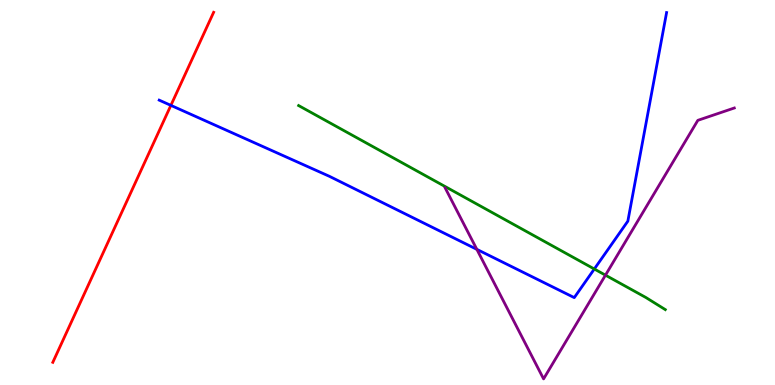[{'lines': ['blue', 'red'], 'intersections': [{'x': 2.2, 'y': 7.26}]}, {'lines': ['green', 'red'], 'intersections': []}, {'lines': ['purple', 'red'], 'intersections': []}, {'lines': ['blue', 'green'], 'intersections': [{'x': 7.67, 'y': 3.01}]}, {'lines': ['blue', 'purple'], 'intersections': [{'x': 6.15, 'y': 3.52}]}, {'lines': ['green', 'purple'], 'intersections': [{'x': 7.81, 'y': 2.85}]}]